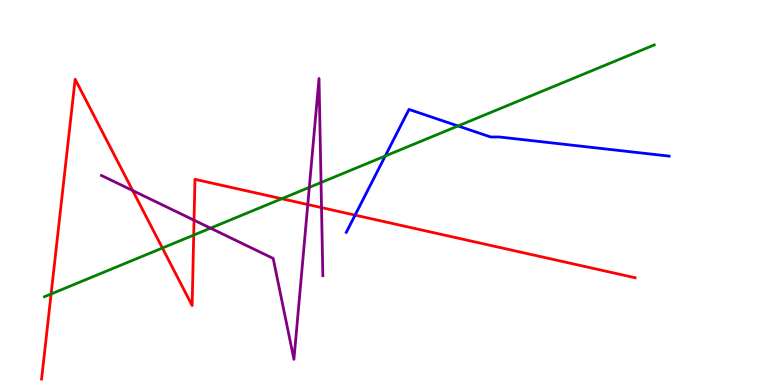[{'lines': ['blue', 'red'], 'intersections': [{'x': 4.58, 'y': 4.41}]}, {'lines': ['green', 'red'], 'intersections': [{'x': 0.659, 'y': 2.36}, {'x': 2.1, 'y': 3.56}, {'x': 2.5, 'y': 3.89}, {'x': 3.64, 'y': 4.84}]}, {'lines': ['purple', 'red'], 'intersections': [{'x': 1.71, 'y': 5.05}, {'x': 2.5, 'y': 4.28}, {'x': 3.97, 'y': 4.69}, {'x': 4.15, 'y': 4.61}]}, {'lines': ['blue', 'green'], 'intersections': [{'x': 4.97, 'y': 5.95}, {'x': 5.91, 'y': 6.73}]}, {'lines': ['blue', 'purple'], 'intersections': []}, {'lines': ['green', 'purple'], 'intersections': [{'x': 2.72, 'y': 4.07}, {'x': 3.99, 'y': 5.13}, {'x': 4.14, 'y': 5.26}]}]